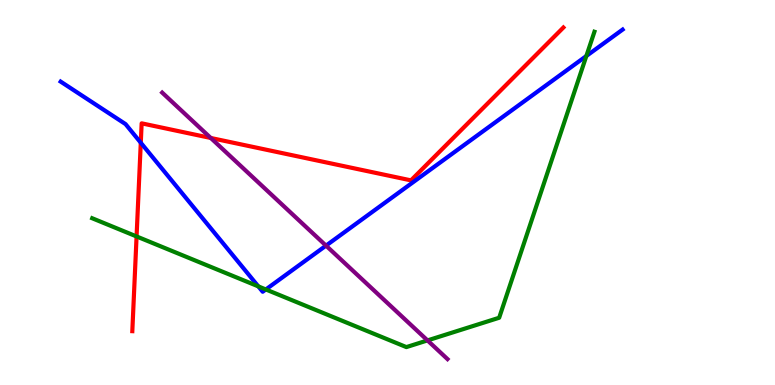[{'lines': ['blue', 'red'], 'intersections': [{'x': 1.82, 'y': 6.29}]}, {'lines': ['green', 'red'], 'intersections': [{'x': 1.76, 'y': 3.86}]}, {'lines': ['purple', 'red'], 'intersections': [{'x': 2.72, 'y': 6.42}]}, {'lines': ['blue', 'green'], 'intersections': [{'x': 3.33, 'y': 2.56}, {'x': 3.43, 'y': 2.48}, {'x': 7.57, 'y': 8.55}]}, {'lines': ['blue', 'purple'], 'intersections': [{'x': 4.21, 'y': 3.62}]}, {'lines': ['green', 'purple'], 'intersections': [{'x': 5.52, 'y': 1.16}]}]